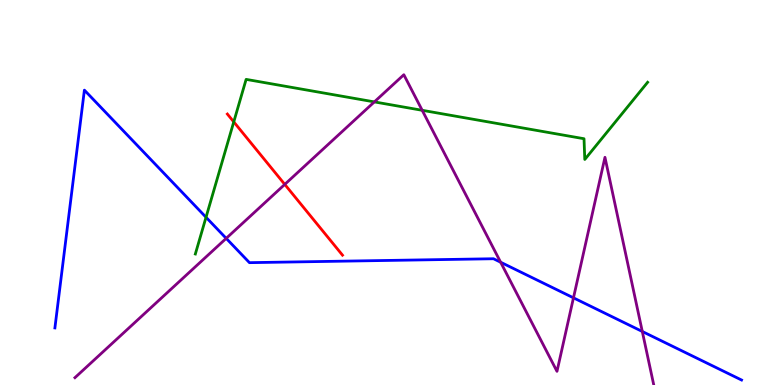[{'lines': ['blue', 'red'], 'intersections': []}, {'lines': ['green', 'red'], 'intersections': [{'x': 3.02, 'y': 6.83}]}, {'lines': ['purple', 'red'], 'intersections': [{'x': 3.67, 'y': 5.21}]}, {'lines': ['blue', 'green'], 'intersections': [{'x': 2.66, 'y': 4.36}]}, {'lines': ['blue', 'purple'], 'intersections': [{'x': 2.92, 'y': 3.81}, {'x': 6.46, 'y': 3.19}, {'x': 7.4, 'y': 2.26}, {'x': 8.29, 'y': 1.39}]}, {'lines': ['green', 'purple'], 'intersections': [{'x': 4.83, 'y': 7.35}, {'x': 5.45, 'y': 7.13}]}]